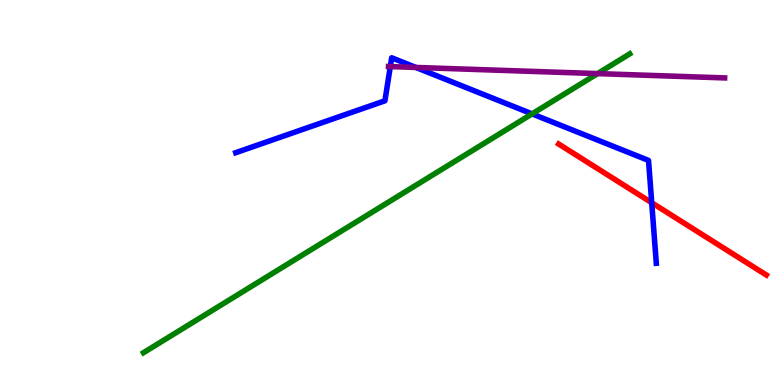[{'lines': ['blue', 'red'], 'intersections': [{'x': 8.41, 'y': 4.73}]}, {'lines': ['green', 'red'], 'intersections': []}, {'lines': ['purple', 'red'], 'intersections': []}, {'lines': ['blue', 'green'], 'intersections': [{'x': 6.87, 'y': 7.04}]}, {'lines': ['blue', 'purple'], 'intersections': [{'x': 5.04, 'y': 8.27}, {'x': 5.37, 'y': 8.25}]}, {'lines': ['green', 'purple'], 'intersections': [{'x': 7.71, 'y': 8.09}]}]